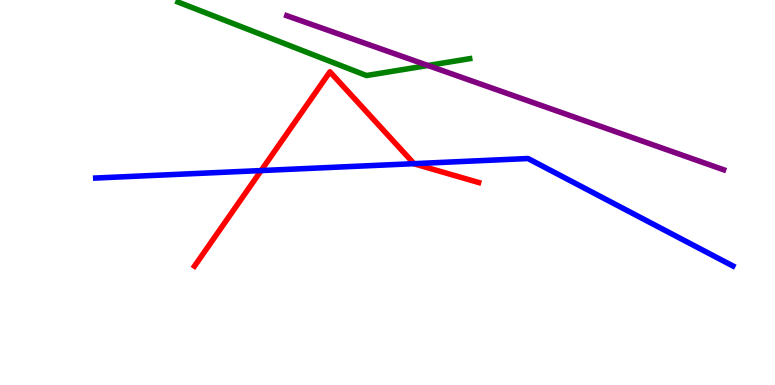[{'lines': ['blue', 'red'], 'intersections': [{'x': 3.37, 'y': 5.57}, {'x': 5.34, 'y': 5.75}]}, {'lines': ['green', 'red'], 'intersections': []}, {'lines': ['purple', 'red'], 'intersections': []}, {'lines': ['blue', 'green'], 'intersections': []}, {'lines': ['blue', 'purple'], 'intersections': []}, {'lines': ['green', 'purple'], 'intersections': [{'x': 5.52, 'y': 8.3}]}]